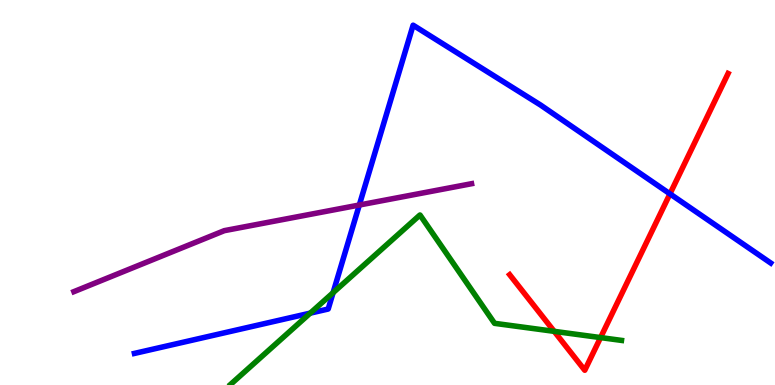[{'lines': ['blue', 'red'], 'intersections': [{'x': 8.64, 'y': 4.96}]}, {'lines': ['green', 'red'], 'intersections': [{'x': 7.15, 'y': 1.39}, {'x': 7.75, 'y': 1.23}]}, {'lines': ['purple', 'red'], 'intersections': []}, {'lines': ['blue', 'green'], 'intersections': [{'x': 4.0, 'y': 1.87}, {'x': 4.3, 'y': 2.4}]}, {'lines': ['blue', 'purple'], 'intersections': [{'x': 4.64, 'y': 4.67}]}, {'lines': ['green', 'purple'], 'intersections': []}]